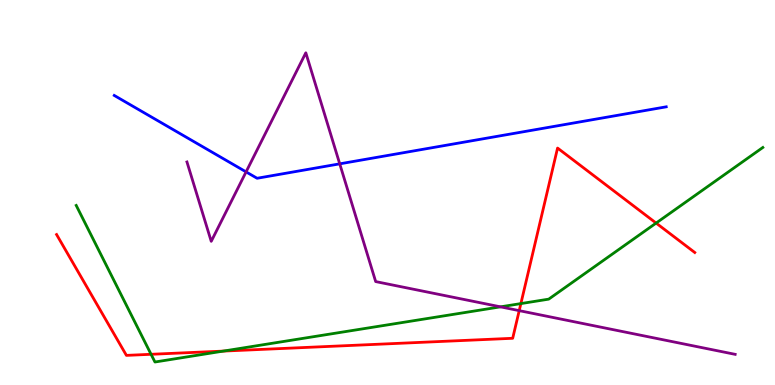[{'lines': ['blue', 'red'], 'intersections': []}, {'lines': ['green', 'red'], 'intersections': [{'x': 1.95, 'y': 0.798}, {'x': 2.88, 'y': 0.881}, {'x': 6.72, 'y': 2.11}, {'x': 8.47, 'y': 4.21}]}, {'lines': ['purple', 'red'], 'intersections': [{'x': 6.7, 'y': 1.93}]}, {'lines': ['blue', 'green'], 'intersections': []}, {'lines': ['blue', 'purple'], 'intersections': [{'x': 3.18, 'y': 5.54}, {'x': 4.38, 'y': 5.74}]}, {'lines': ['green', 'purple'], 'intersections': [{'x': 6.46, 'y': 2.03}]}]